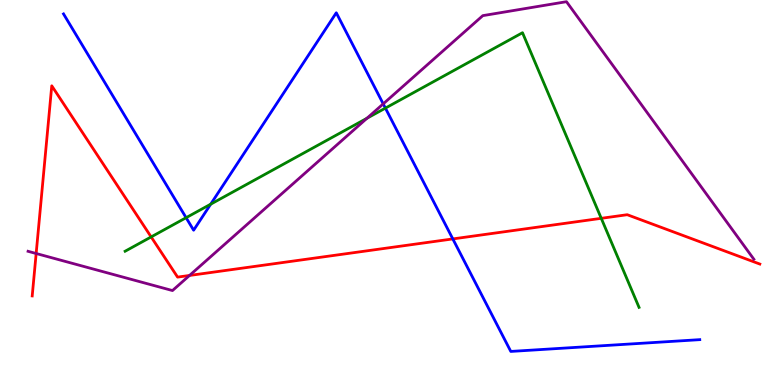[{'lines': ['blue', 'red'], 'intersections': [{'x': 5.84, 'y': 3.79}]}, {'lines': ['green', 'red'], 'intersections': [{'x': 1.95, 'y': 3.85}, {'x': 7.76, 'y': 4.33}]}, {'lines': ['purple', 'red'], 'intersections': [{'x': 0.467, 'y': 3.42}, {'x': 2.45, 'y': 2.85}]}, {'lines': ['blue', 'green'], 'intersections': [{'x': 2.4, 'y': 4.35}, {'x': 2.72, 'y': 4.7}, {'x': 4.97, 'y': 7.19}]}, {'lines': ['blue', 'purple'], 'intersections': [{'x': 4.94, 'y': 7.3}]}, {'lines': ['green', 'purple'], 'intersections': [{'x': 4.74, 'y': 6.93}]}]